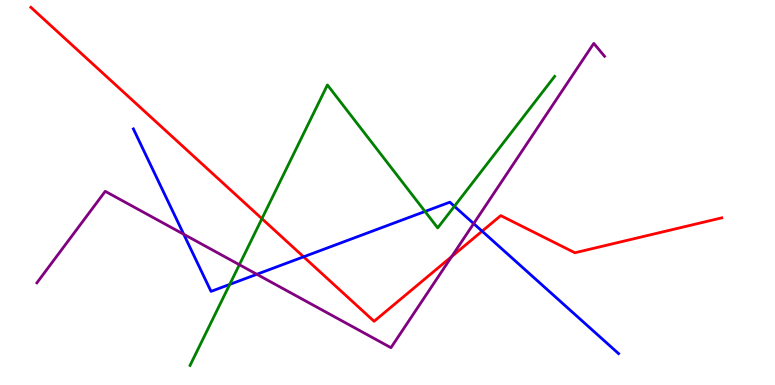[{'lines': ['blue', 'red'], 'intersections': [{'x': 3.92, 'y': 3.33}, {'x': 6.22, 'y': 4.0}]}, {'lines': ['green', 'red'], 'intersections': [{'x': 3.38, 'y': 4.32}]}, {'lines': ['purple', 'red'], 'intersections': [{'x': 5.83, 'y': 3.34}]}, {'lines': ['blue', 'green'], 'intersections': [{'x': 2.96, 'y': 2.61}, {'x': 5.48, 'y': 4.51}, {'x': 5.86, 'y': 4.64}]}, {'lines': ['blue', 'purple'], 'intersections': [{'x': 2.37, 'y': 3.91}, {'x': 3.31, 'y': 2.88}, {'x': 6.11, 'y': 4.19}]}, {'lines': ['green', 'purple'], 'intersections': [{'x': 3.09, 'y': 3.12}]}]